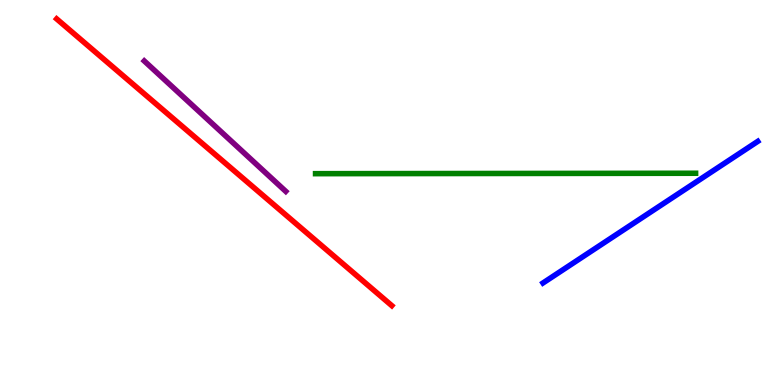[{'lines': ['blue', 'red'], 'intersections': []}, {'lines': ['green', 'red'], 'intersections': []}, {'lines': ['purple', 'red'], 'intersections': []}, {'lines': ['blue', 'green'], 'intersections': []}, {'lines': ['blue', 'purple'], 'intersections': []}, {'lines': ['green', 'purple'], 'intersections': []}]